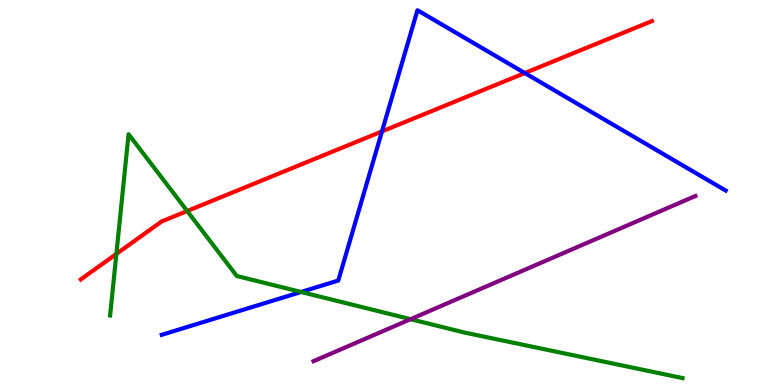[{'lines': ['blue', 'red'], 'intersections': [{'x': 4.93, 'y': 6.59}, {'x': 6.77, 'y': 8.1}]}, {'lines': ['green', 'red'], 'intersections': [{'x': 1.5, 'y': 3.4}, {'x': 2.42, 'y': 4.52}]}, {'lines': ['purple', 'red'], 'intersections': []}, {'lines': ['blue', 'green'], 'intersections': [{'x': 3.88, 'y': 2.42}]}, {'lines': ['blue', 'purple'], 'intersections': []}, {'lines': ['green', 'purple'], 'intersections': [{'x': 5.3, 'y': 1.71}]}]